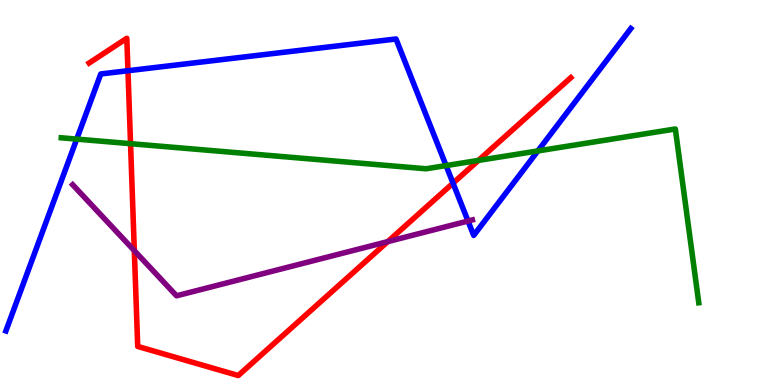[{'lines': ['blue', 'red'], 'intersections': [{'x': 1.65, 'y': 8.16}, {'x': 5.85, 'y': 5.24}]}, {'lines': ['green', 'red'], 'intersections': [{'x': 1.68, 'y': 6.27}, {'x': 6.17, 'y': 5.83}]}, {'lines': ['purple', 'red'], 'intersections': [{'x': 1.73, 'y': 3.49}, {'x': 5.0, 'y': 3.72}]}, {'lines': ['blue', 'green'], 'intersections': [{'x': 0.99, 'y': 6.39}, {'x': 5.76, 'y': 5.7}, {'x': 6.94, 'y': 6.08}]}, {'lines': ['blue', 'purple'], 'intersections': [{'x': 6.04, 'y': 4.26}]}, {'lines': ['green', 'purple'], 'intersections': []}]